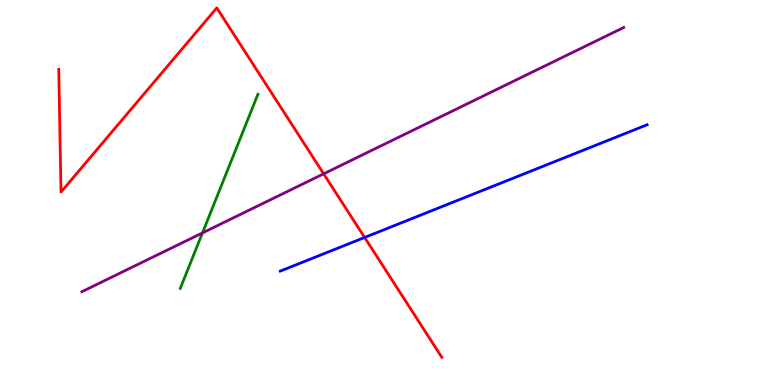[{'lines': ['blue', 'red'], 'intersections': [{'x': 4.7, 'y': 3.83}]}, {'lines': ['green', 'red'], 'intersections': []}, {'lines': ['purple', 'red'], 'intersections': [{'x': 4.18, 'y': 5.49}]}, {'lines': ['blue', 'green'], 'intersections': []}, {'lines': ['blue', 'purple'], 'intersections': []}, {'lines': ['green', 'purple'], 'intersections': [{'x': 2.61, 'y': 3.95}]}]